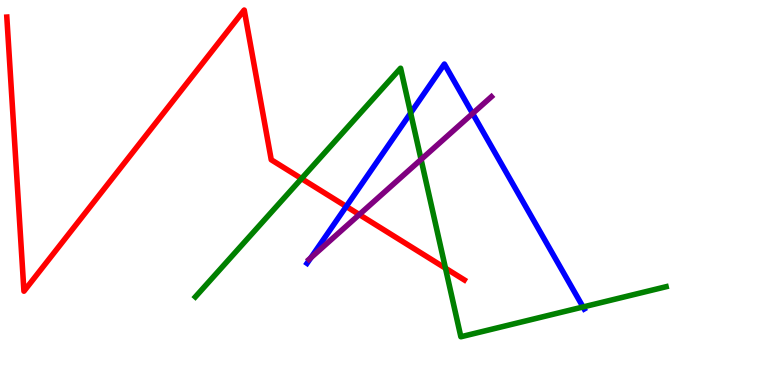[{'lines': ['blue', 'red'], 'intersections': [{'x': 4.47, 'y': 4.64}]}, {'lines': ['green', 'red'], 'intersections': [{'x': 3.89, 'y': 5.36}, {'x': 5.75, 'y': 3.03}]}, {'lines': ['purple', 'red'], 'intersections': [{'x': 4.64, 'y': 4.43}]}, {'lines': ['blue', 'green'], 'intersections': [{'x': 5.3, 'y': 7.06}, {'x': 7.52, 'y': 2.03}]}, {'lines': ['blue', 'purple'], 'intersections': [{'x': 4.01, 'y': 3.3}, {'x': 6.1, 'y': 7.05}]}, {'lines': ['green', 'purple'], 'intersections': [{'x': 5.43, 'y': 5.86}]}]